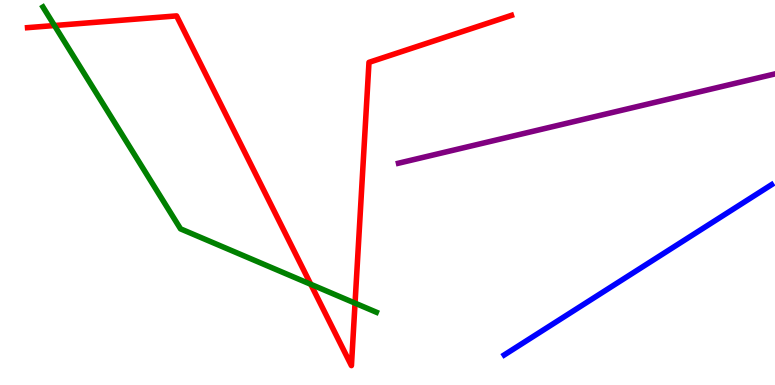[{'lines': ['blue', 'red'], 'intersections': []}, {'lines': ['green', 'red'], 'intersections': [{'x': 0.703, 'y': 9.34}, {'x': 4.01, 'y': 2.62}, {'x': 4.58, 'y': 2.13}]}, {'lines': ['purple', 'red'], 'intersections': []}, {'lines': ['blue', 'green'], 'intersections': []}, {'lines': ['blue', 'purple'], 'intersections': []}, {'lines': ['green', 'purple'], 'intersections': []}]